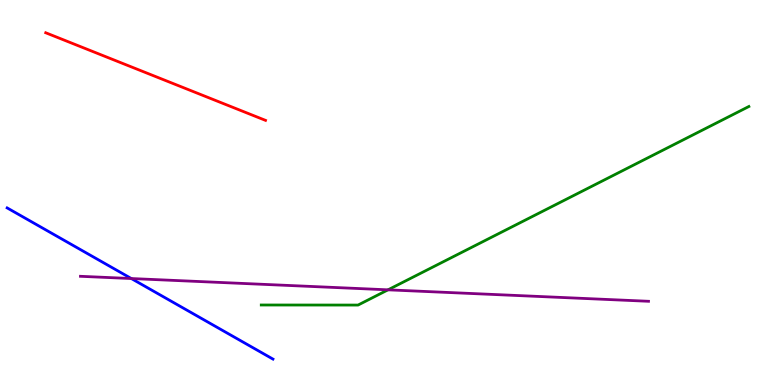[{'lines': ['blue', 'red'], 'intersections': []}, {'lines': ['green', 'red'], 'intersections': []}, {'lines': ['purple', 'red'], 'intersections': []}, {'lines': ['blue', 'green'], 'intersections': []}, {'lines': ['blue', 'purple'], 'intersections': [{'x': 1.69, 'y': 2.77}]}, {'lines': ['green', 'purple'], 'intersections': [{'x': 5.01, 'y': 2.47}]}]